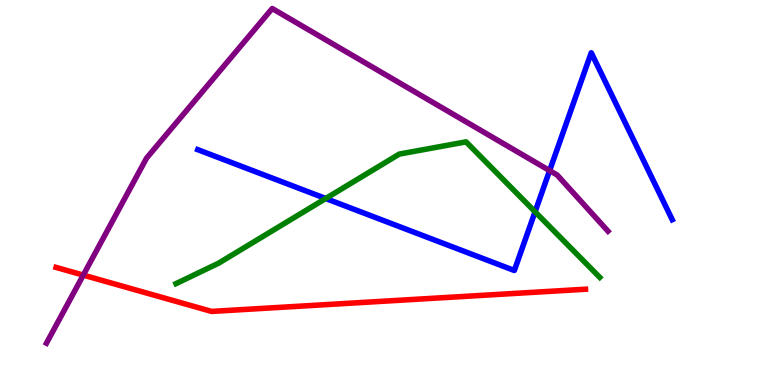[{'lines': ['blue', 'red'], 'intersections': []}, {'lines': ['green', 'red'], 'intersections': []}, {'lines': ['purple', 'red'], 'intersections': [{'x': 1.07, 'y': 2.85}]}, {'lines': ['blue', 'green'], 'intersections': [{'x': 4.2, 'y': 4.84}, {'x': 6.9, 'y': 4.5}]}, {'lines': ['blue', 'purple'], 'intersections': [{'x': 7.09, 'y': 5.57}]}, {'lines': ['green', 'purple'], 'intersections': []}]